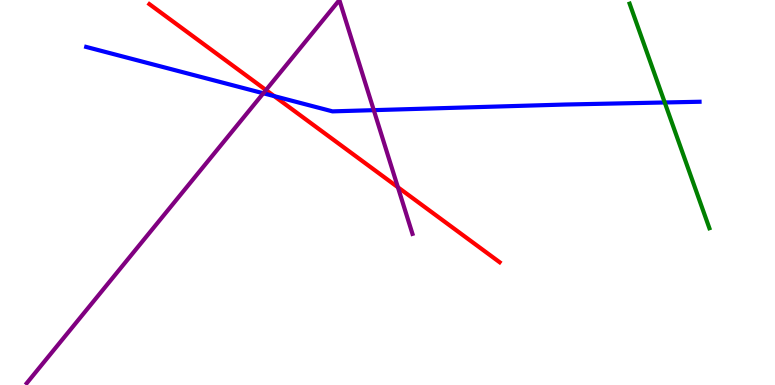[{'lines': ['blue', 'red'], 'intersections': [{'x': 3.54, 'y': 7.5}]}, {'lines': ['green', 'red'], 'intersections': []}, {'lines': ['purple', 'red'], 'intersections': [{'x': 3.43, 'y': 7.66}, {'x': 5.13, 'y': 5.14}]}, {'lines': ['blue', 'green'], 'intersections': [{'x': 8.58, 'y': 7.34}]}, {'lines': ['blue', 'purple'], 'intersections': [{'x': 3.4, 'y': 7.58}, {'x': 4.82, 'y': 7.14}]}, {'lines': ['green', 'purple'], 'intersections': []}]